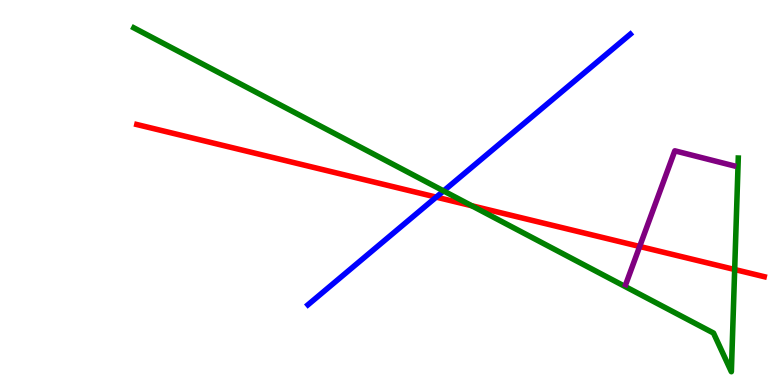[{'lines': ['blue', 'red'], 'intersections': [{'x': 5.63, 'y': 4.88}]}, {'lines': ['green', 'red'], 'intersections': [{'x': 6.09, 'y': 4.66}, {'x': 9.48, 'y': 3.0}]}, {'lines': ['purple', 'red'], 'intersections': [{'x': 8.25, 'y': 3.6}]}, {'lines': ['blue', 'green'], 'intersections': [{'x': 5.72, 'y': 5.04}]}, {'lines': ['blue', 'purple'], 'intersections': []}, {'lines': ['green', 'purple'], 'intersections': []}]